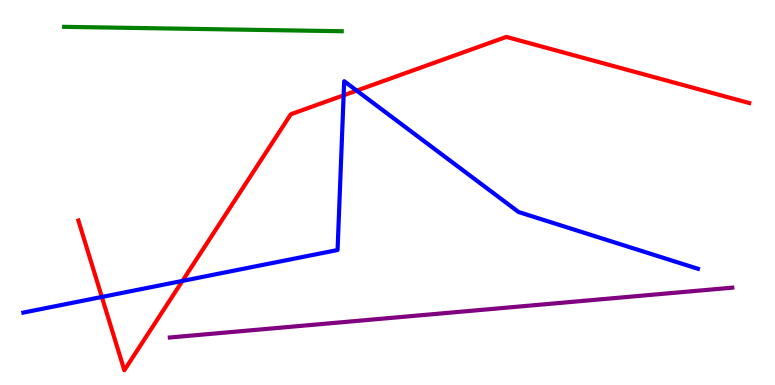[{'lines': ['blue', 'red'], 'intersections': [{'x': 1.31, 'y': 2.29}, {'x': 2.35, 'y': 2.7}, {'x': 4.43, 'y': 7.52}, {'x': 4.6, 'y': 7.65}]}, {'lines': ['green', 'red'], 'intersections': []}, {'lines': ['purple', 'red'], 'intersections': []}, {'lines': ['blue', 'green'], 'intersections': []}, {'lines': ['blue', 'purple'], 'intersections': []}, {'lines': ['green', 'purple'], 'intersections': []}]